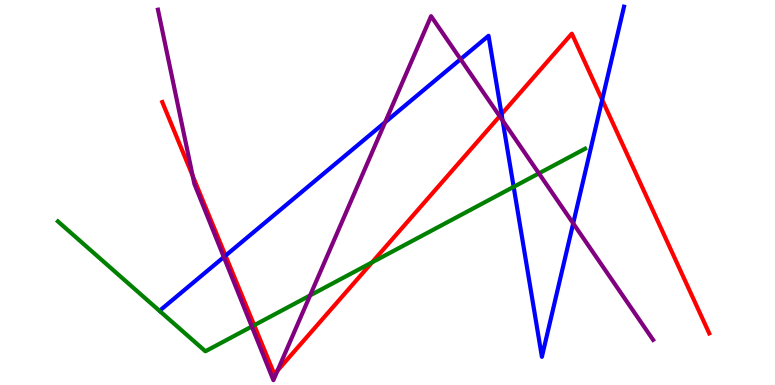[{'lines': ['blue', 'red'], 'intersections': [{'x': 2.91, 'y': 3.36}, {'x': 6.47, 'y': 7.04}, {'x': 7.77, 'y': 7.41}]}, {'lines': ['green', 'red'], 'intersections': [{'x': 3.28, 'y': 1.55}, {'x': 4.8, 'y': 3.18}]}, {'lines': ['purple', 'red'], 'intersections': [{'x': 2.49, 'y': 5.43}, {'x': 3.58, 'y': 0.376}, {'x': 6.45, 'y': 6.98}]}, {'lines': ['blue', 'green'], 'intersections': [{'x': 6.63, 'y': 5.15}]}, {'lines': ['blue', 'purple'], 'intersections': [{'x': 2.89, 'y': 3.32}, {'x': 4.97, 'y': 6.82}, {'x': 5.94, 'y': 8.46}, {'x': 6.49, 'y': 6.87}, {'x': 7.4, 'y': 4.2}]}, {'lines': ['green', 'purple'], 'intersections': [{'x': 3.25, 'y': 1.52}, {'x': 4.0, 'y': 2.33}, {'x': 6.95, 'y': 5.5}]}]